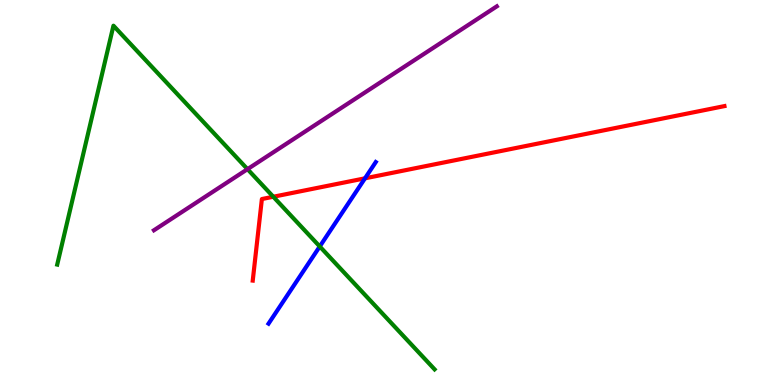[{'lines': ['blue', 'red'], 'intersections': [{'x': 4.71, 'y': 5.37}]}, {'lines': ['green', 'red'], 'intersections': [{'x': 3.53, 'y': 4.89}]}, {'lines': ['purple', 'red'], 'intersections': []}, {'lines': ['blue', 'green'], 'intersections': [{'x': 4.13, 'y': 3.6}]}, {'lines': ['blue', 'purple'], 'intersections': []}, {'lines': ['green', 'purple'], 'intersections': [{'x': 3.19, 'y': 5.61}]}]